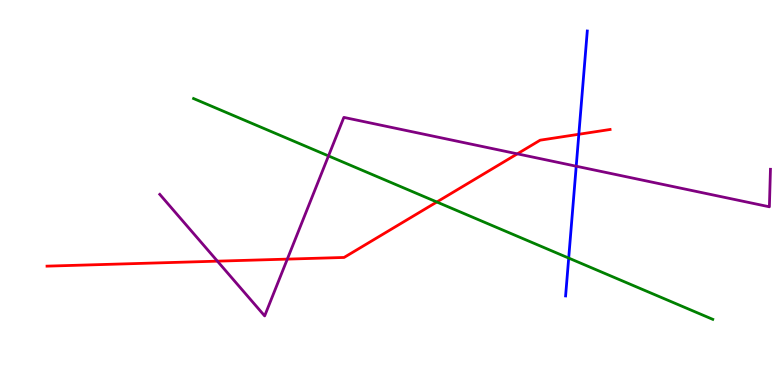[{'lines': ['blue', 'red'], 'intersections': [{'x': 7.47, 'y': 6.51}]}, {'lines': ['green', 'red'], 'intersections': [{'x': 5.64, 'y': 4.75}]}, {'lines': ['purple', 'red'], 'intersections': [{'x': 2.81, 'y': 3.22}, {'x': 3.71, 'y': 3.27}, {'x': 6.68, 'y': 6.0}]}, {'lines': ['blue', 'green'], 'intersections': [{'x': 7.34, 'y': 3.3}]}, {'lines': ['blue', 'purple'], 'intersections': [{'x': 7.44, 'y': 5.68}]}, {'lines': ['green', 'purple'], 'intersections': [{'x': 4.24, 'y': 5.95}]}]